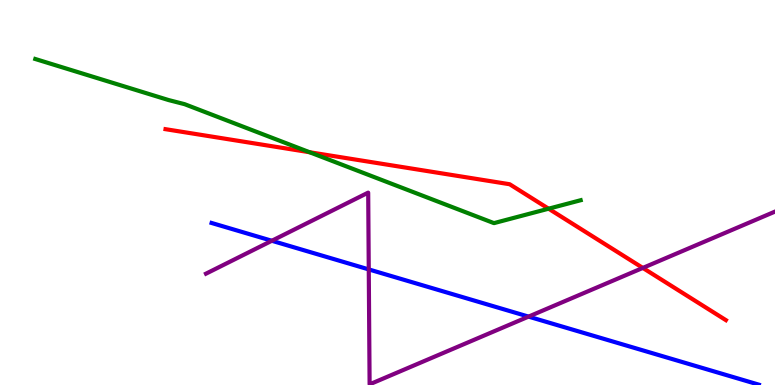[{'lines': ['blue', 'red'], 'intersections': []}, {'lines': ['green', 'red'], 'intersections': [{'x': 3.99, 'y': 6.05}, {'x': 7.08, 'y': 4.58}]}, {'lines': ['purple', 'red'], 'intersections': [{'x': 8.29, 'y': 3.04}]}, {'lines': ['blue', 'green'], 'intersections': []}, {'lines': ['blue', 'purple'], 'intersections': [{'x': 3.51, 'y': 3.75}, {'x': 4.76, 'y': 3.0}, {'x': 6.82, 'y': 1.78}]}, {'lines': ['green', 'purple'], 'intersections': []}]